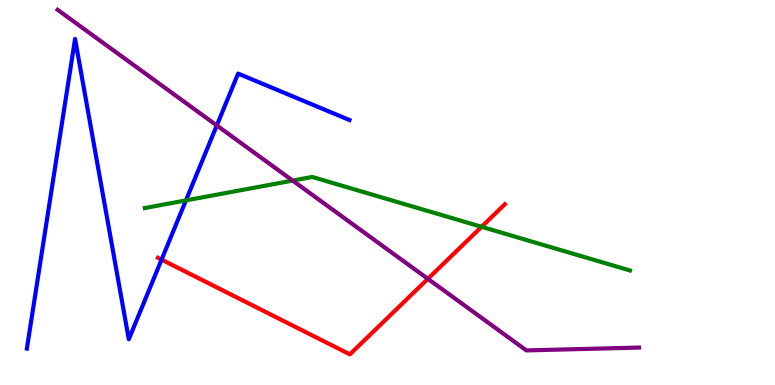[{'lines': ['blue', 'red'], 'intersections': [{'x': 2.08, 'y': 3.26}]}, {'lines': ['green', 'red'], 'intersections': [{'x': 6.21, 'y': 4.11}]}, {'lines': ['purple', 'red'], 'intersections': [{'x': 5.52, 'y': 2.76}]}, {'lines': ['blue', 'green'], 'intersections': [{'x': 2.4, 'y': 4.79}]}, {'lines': ['blue', 'purple'], 'intersections': [{'x': 2.8, 'y': 6.74}]}, {'lines': ['green', 'purple'], 'intersections': [{'x': 3.78, 'y': 5.31}]}]